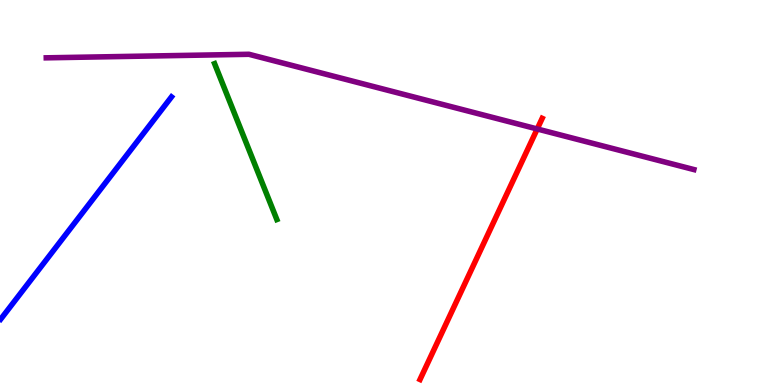[{'lines': ['blue', 'red'], 'intersections': []}, {'lines': ['green', 'red'], 'intersections': []}, {'lines': ['purple', 'red'], 'intersections': [{'x': 6.93, 'y': 6.65}]}, {'lines': ['blue', 'green'], 'intersections': []}, {'lines': ['blue', 'purple'], 'intersections': []}, {'lines': ['green', 'purple'], 'intersections': []}]